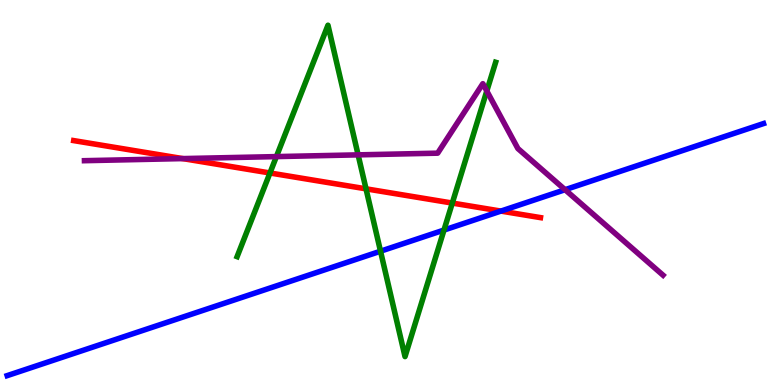[{'lines': ['blue', 'red'], 'intersections': [{'x': 6.46, 'y': 4.52}]}, {'lines': ['green', 'red'], 'intersections': [{'x': 3.48, 'y': 5.51}, {'x': 4.72, 'y': 5.1}, {'x': 5.84, 'y': 4.73}]}, {'lines': ['purple', 'red'], 'intersections': [{'x': 2.36, 'y': 5.88}]}, {'lines': ['blue', 'green'], 'intersections': [{'x': 4.91, 'y': 3.48}, {'x': 5.73, 'y': 4.02}]}, {'lines': ['blue', 'purple'], 'intersections': [{'x': 7.29, 'y': 5.07}]}, {'lines': ['green', 'purple'], 'intersections': [{'x': 3.57, 'y': 5.93}, {'x': 4.62, 'y': 5.98}, {'x': 6.28, 'y': 7.64}]}]